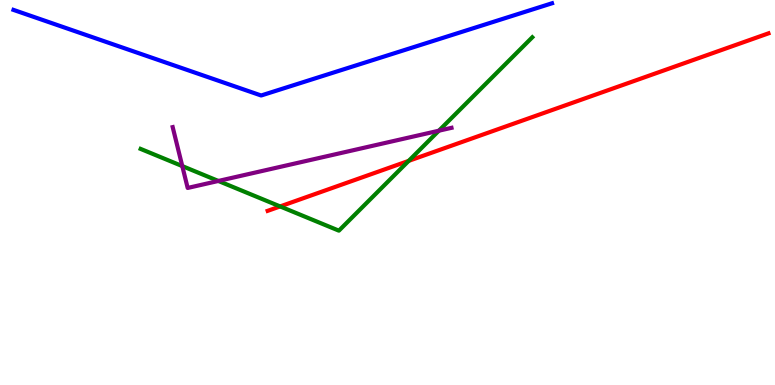[{'lines': ['blue', 'red'], 'intersections': []}, {'lines': ['green', 'red'], 'intersections': [{'x': 3.61, 'y': 4.64}, {'x': 5.27, 'y': 5.82}]}, {'lines': ['purple', 'red'], 'intersections': []}, {'lines': ['blue', 'green'], 'intersections': []}, {'lines': ['blue', 'purple'], 'intersections': []}, {'lines': ['green', 'purple'], 'intersections': [{'x': 2.35, 'y': 5.69}, {'x': 2.82, 'y': 5.3}, {'x': 5.66, 'y': 6.61}]}]